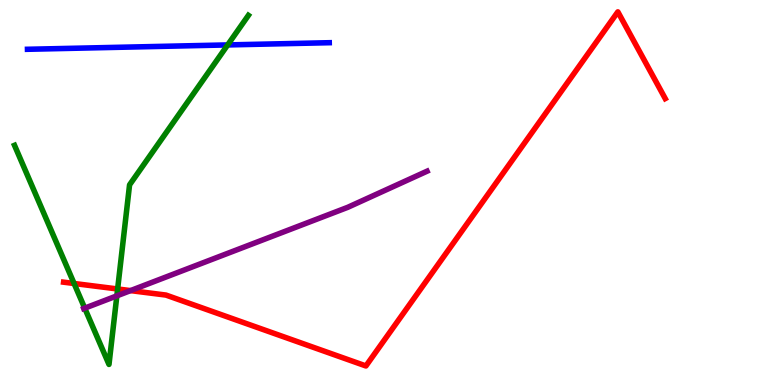[{'lines': ['blue', 'red'], 'intersections': []}, {'lines': ['green', 'red'], 'intersections': [{'x': 0.956, 'y': 2.64}, {'x': 1.52, 'y': 2.49}]}, {'lines': ['purple', 'red'], 'intersections': [{'x': 1.68, 'y': 2.45}]}, {'lines': ['blue', 'green'], 'intersections': [{'x': 2.94, 'y': 8.83}]}, {'lines': ['blue', 'purple'], 'intersections': []}, {'lines': ['green', 'purple'], 'intersections': [{'x': 1.09, 'y': 2.0}, {'x': 1.51, 'y': 2.32}]}]